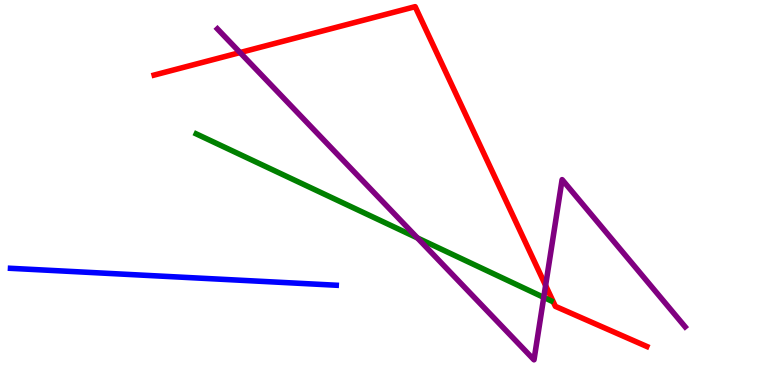[{'lines': ['blue', 'red'], 'intersections': []}, {'lines': ['green', 'red'], 'intersections': []}, {'lines': ['purple', 'red'], 'intersections': [{'x': 3.1, 'y': 8.63}, {'x': 7.04, 'y': 2.59}]}, {'lines': ['blue', 'green'], 'intersections': []}, {'lines': ['blue', 'purple'], 'intersections': []}, {'lines': ['green', 'purple'], 'intersections': [{'x': 5.39, 'y': 3.82}, {'x': 7.02, 'y': 2.28}]}]